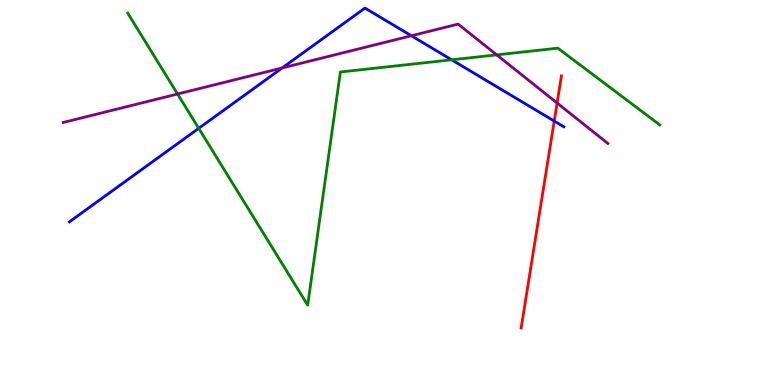[{'lines': ['blue', 'red'], 'intersections': [{'x': 7.15, 'y': 6.86}]}, {'lines': ['green', 'red'], 'intersections': []}, {'lines': ['purple', 'red'], 'intersections': [{'x': 7.19, 'y': 7.32}]}, {'lines': ['blue', 'green'], 'intersections': [{'x': 2.56, 'y': 6.67}, {'x': 5.83, 'y': 8.45}]}, {'lines': ['blue', 'purple'], 'intersections': [{'x': 3.64, 'y': 8.24}, {'x': 5.31, 'y': 9.07}]}, {'lines': ['green', 'purple'], 'intersections': [{'x': 2.29, 'y': 7.56}, {'x': 6.41, 'y': 8.58}]}]